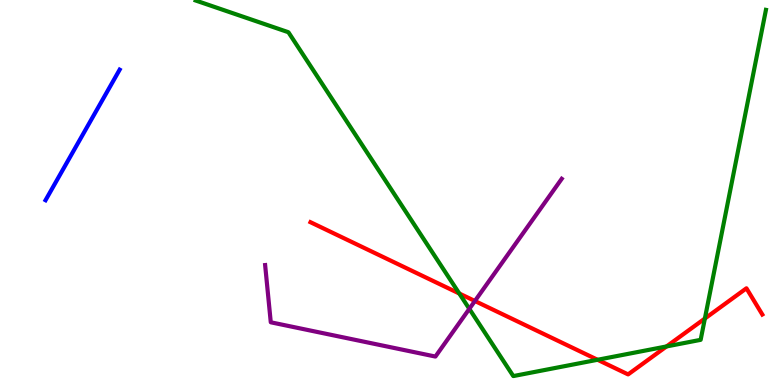[{'lines': ['blue', 'red'], 'intersections': []}, {'lines': ['green', 'red'], 'intersections': [{'x': 5.93, 'y': 2.38}, {'x': 7.71, 'y': 0.655}, {'x': 8.6, 'y': 1.0}, {'x': 9.1, 'y': 1.73}]}, {'lines': ['purple', 'red'], 'intersections': [{'x': 6.13, 'y': 2.18}]}, {'lines': ['blue', 'green'], 'intersections': []}, {'lines': ['blue', 'purple'], 'intersections': []}, {'lines': ['green', 'purple'], 'intersections': [{'x': 6.06, 'y': 1.98}]}]